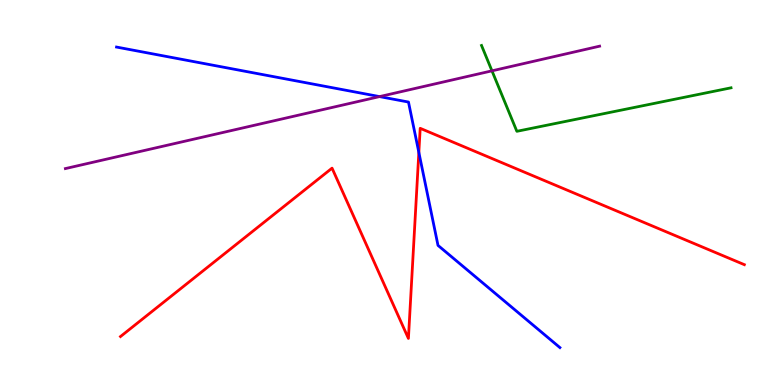[{'lines': ['blue', 'red'], 'intersections': [{'x': 5.4, 'y': 6.04}]}, {'lines': ['green', 'red'], 'intersections': []}, {'lines': ['purple', 'red'], 'intersections': []}, {'lines': ['blue', 'green'], 'intersections': []}, {'lines': ['blue', 'purple'], 'intersections': [{'x': 4.9, 'y': 7.49}]}, {'lines': ['green', 'purple'], 'intersections': [{'x': 6.35, 'y': 8.16}]}]